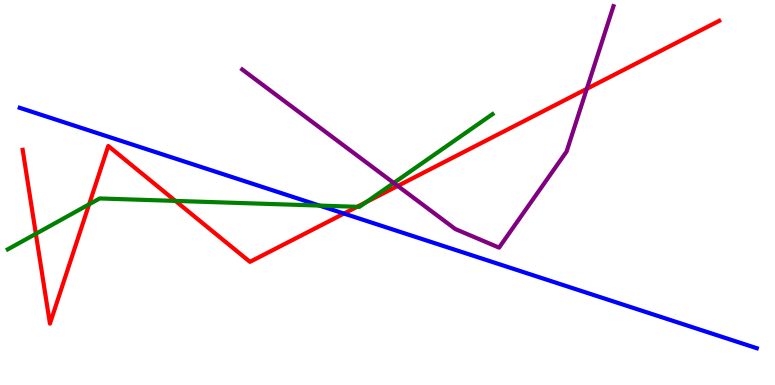[{'lines': ['blue', 'red'], 'intersections': [{'x': 4.44, 'y': 4.45}]}, {'lines': ['green', 'red'], 'intersections': [{'x': 0.463, 'y': 3.93}, {'x': 1.15, 'y': 4.69}, {'x': 2.26, 'y': 4.78}, {'x': 4.61, 'y': 4.63}, {'x': 4.73, 'y': 4.75}]}, {'lines': ['purple', 'red'], 'intersections': [{'x': 5.13, 'y': 5.17}, {'x': 7.57, 'y': 7.69}]}, {'lines': ['blue', 'green'], 'intersections': [{'x': 4.12, 'y': 4.66}]}, {'lines': ['blue', 'purple'], 'intersections': []}, {'lines': ['green', 'purple'], 'intersections': [{'x': 5.08, 'y': 5.25}]}]